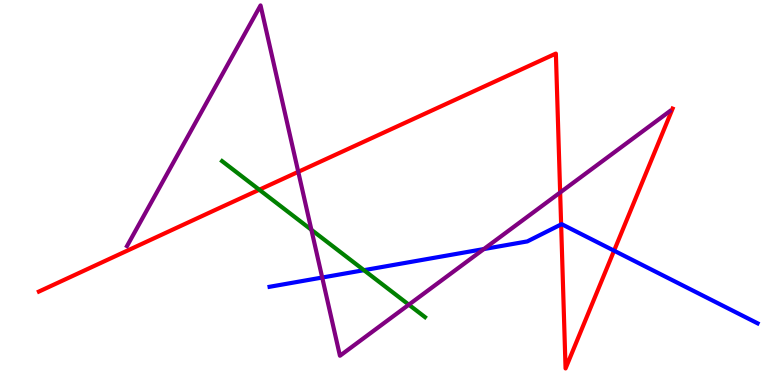[{'lines': ['blue', 'red'], 'intersections': [{'x': 7.24, 'y': 4.17}, {'x': 7.92, 'y': 3.49}]}, {'lines': ['green', 'red'], 'intersections': [{'x': 3.35, 'y': 5.07}]}, {'lines': ['purple', 'red'], 'intersections': [{'x': 3.85, 'y': 5.54}, {'x': 7.23, 'y': 5.0}]}, {'lines': ['blue', 'green'], 'intersections': [{'x': 4.7, 'y': 2.98}]}, {'lines': ['blue', 'purple'], 'intersections': [{'x': 4.16, 'y': 2.79}, {'x': 6.24, 'y': 3.53}]}, {'lines': ['green', 'purple'], 'intersections': [{'x': 4.02, 'y': 4.03}, {'x': 5.28, 'y': 2.09}]}]